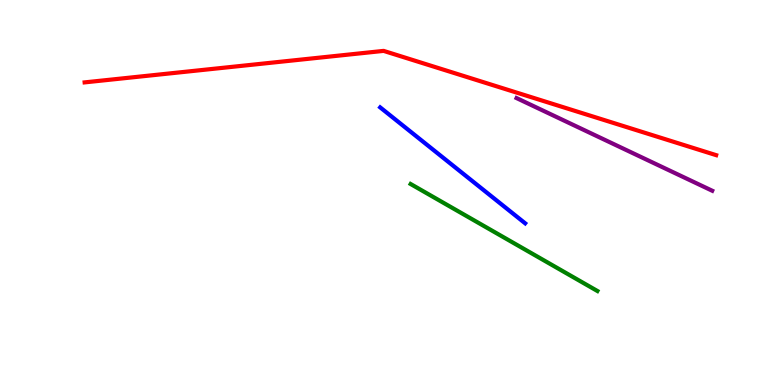[{'lines': ['blue', 'red'], 'intersections': []}, {'lines': ['green', 'red'], 'intersections': []}, {'lines': ['purple', 'red'], 'intersections': []}, {'lines': ['blue', 'green'], 'intersections': []}, {'lines': ['blue', 'purple'], 'intersections': []}, {'lines': ['green', 'purple'], 'intersections': []}]